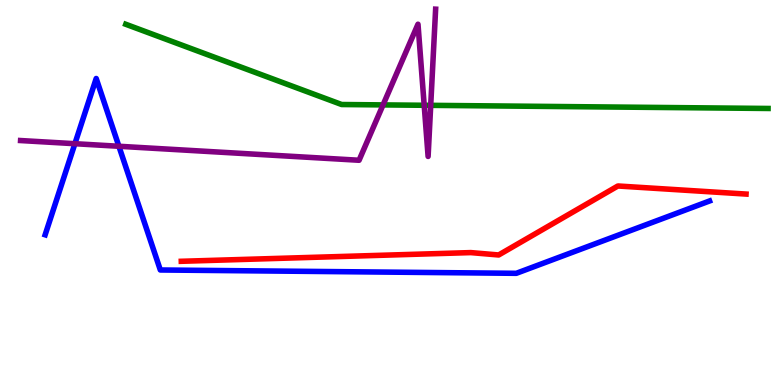[{'lines': ['blue', 'red'], 'intersections': []}, {'lines': ['green', 'red'], 'intersections': []}, {'lines': ['purple', 'red'], 'intersections': []}, {'lines': ['blue', 'green'], 'intersections': []}, {'lines': ['blue', 'purple'], 'intersections': [{'x': 0.966, 'y': 6.27}, {'x': 1.53, 'y': 6.2}]}, {'lines': ['green', 'purple'], 'intersections': [{'x': 4.94, 'y': 7.28}, {'x': 5.47, 'y': 7.27}, {'x': 5.56, 'y': 7.26}]}]